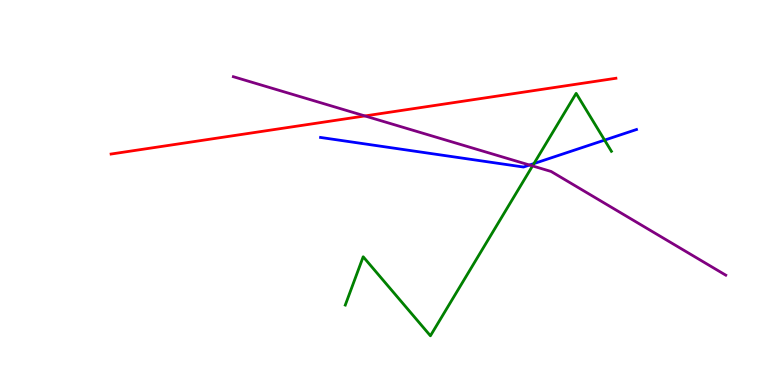[{'lines': ['blue', 'red'], 'intersections': []}, {'lines': ['green', 'red'], 'intersections': []}, {'lines': ['purple', 'red'], 'intersections': [{'x': 4.71, 'y': 6.99}]}, {'lines': ['blue', 'green'], 'intersections': [{'x': 6.89, 'y': 5.75}, {'x': 7.8, 'y': 6.36}]}, {'lines': ['blue', 'purple'], 'intersections': [{'x': 6.83, 'y': 5.71}]}, {'lines': ['green', 'purple'], 'intersections': [{'x': 6.87, 'y': 5.69}]}]